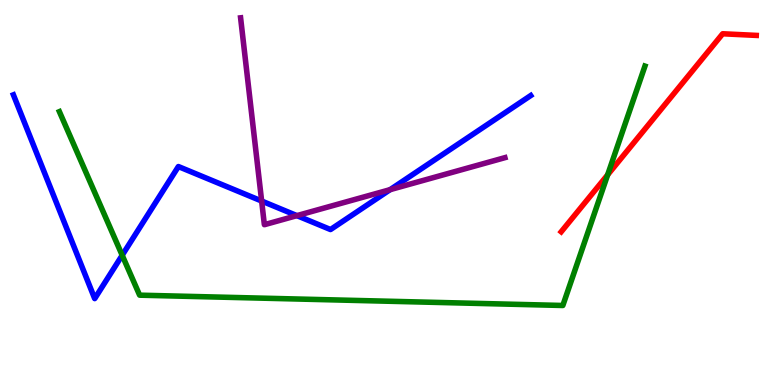[{'lines': ['blue', 'red'], 'intersections': []}, {'lines': ['green', 'red'], 'intersections': [{'x': 7.84, 'y': 5.46}]}, {'lines': ['purple', 'red'], 'intersections': []}, {'lines': ['blue', 'green'], 'intersections': [{'x': 1.58, 'y': 3.37}]}, {'lines': ['blue', 'purple'], 'intersections': [{'x': 3.38, 'y': 4.78}, {'x': 3.83, 'y': 4.4}, {'x': 5.03, 'y': 5.07}]}, {'lines': ['green', 'purple'], 'intersections': []}]